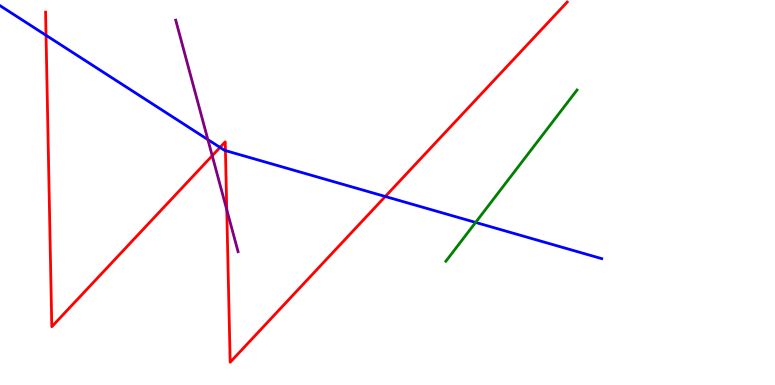[{'lines': ['blue', 'red'], 'intersections': [{'x': 0.594, 'y': 9.08}, {'x': 2.84, 'y': 6.17}, {'x': 2.91, 'y': 6.09}, {'x': 4.97, 'y': 4.9}]}, {'lines': ['green', 'red'], 'intersections': []}, {'lines': ['purple', 'red'], 'intersections': [{'x': 2.74, 'y': 5.96}, {'x': 2.93, 'y': 4.55}]}, {'lines': ['blue', 'green'], 'intersections': [{'x': 6.14, 'y': 4.22}]}, {'lines': ['blue', 'purple'], 'intersections': [{'x': 2.68, 'y': 6.37}]}, {'lines': ['green', 'purple'], 'intersections': []}]